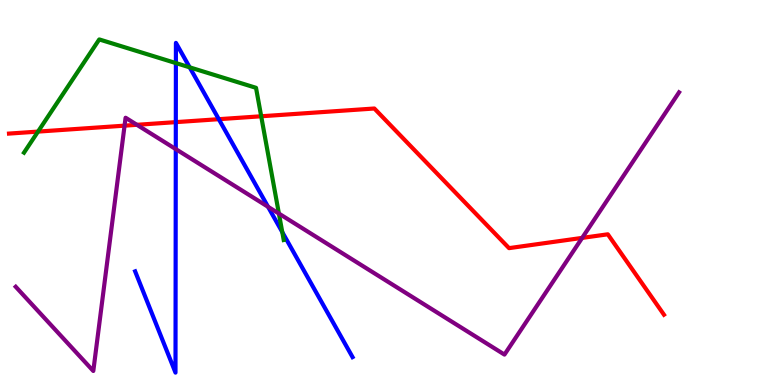[{'lines': ['blue', 'red'], 'intersections': [{'x': 2.27, 'y': 6.83}, {'x': 2.82, 'y': 6.9}]}, {'lines': ['green', 'red'], 'intersections': [{'x': 0.49, 'y': 6.58}, {'x': 3.37, 'y': 6.98}]}, {'lines': ['purple', 'red'], 'intersections': [{'x': 1.61, 'y': 6.74}, {'x': 1.77, 'y': 6.76}, {'x': 7.51, 'y': 3.82}]}, {'lines': ['blue', 'green'], 'intersections': [{'x': 2.27, 'y': 8.36}, {'x': 2.45, 'y': 8.25}, {'x': 3.64, 'y': 3.97}]}, {'lines': ['blue', 'purple'], 'intersections': [{'x': 2.27, 'y': 6.13}, {'x': 3.46, 'y': 4.63}]}, {'lines': ['green', 'purple'], 'intersections': [{'x': 3.6, 'y': 4.45}]}]